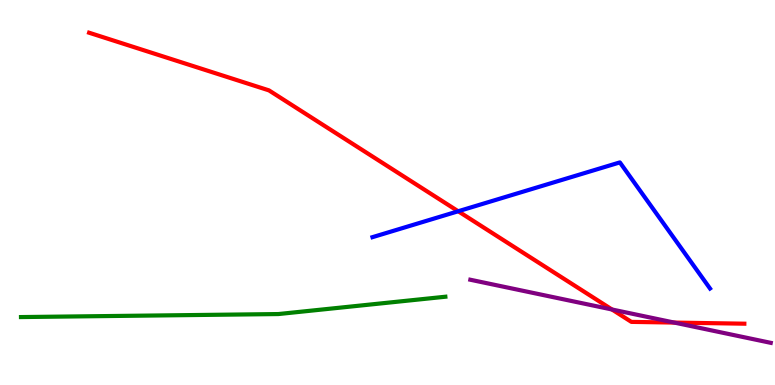[{'lines': ['blue', 'red'], 'intersections': [{'x': 5.91, 'y': 4.51}]}, {'lines': ['green', 'red'], 'intersections': []}, {'lines': ['purple', 'red'], 'intersections': [{'x': 7.9, 'y': 1.96}, {'x': 8.7, 'y': 1.62}]}, {'lines': ['blue', 'green'], 'intersections': []}, {'lines': ['blue', 'purple'], 'intersections': []}, {'lines': ['green', 'purple'], 'intersections': []}]